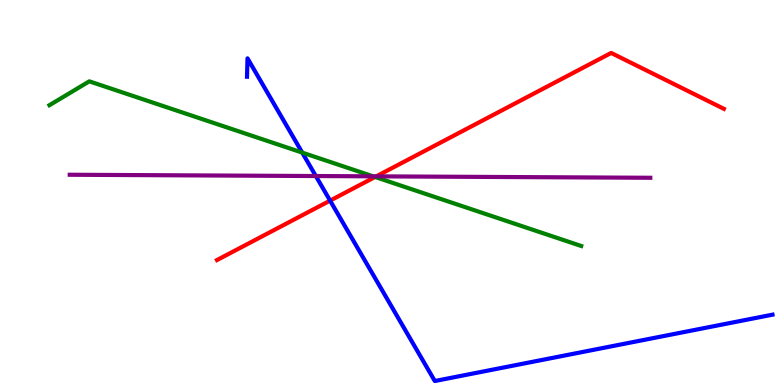[{'lines': ['blue', 'red'], 'intersections': [{'x': 4.26, 'y': 4.79}]}, {'lines': ['green', 'red'], 'intersections': [{'x': 4.84, 'y': 5.4}]}, {'lines': ['purple', 'red'], 'intersections': [{'x': 4.86, 'y': 5.42}]}, {'lines': ['blue', 'green'], 'intersections': [{'x': 3.9, 'y': 6.04}]}, {'lines': ['blue', 'purple'], 'intersections': [{'x': 4.08, 'y': 5.43}]}, {'lines': ['green', 'purple'], 'intersections': [{'x': 4.81, 'y': 5.42}]}]